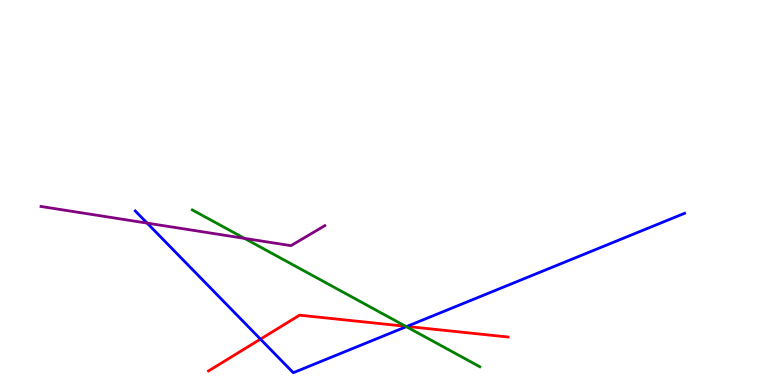[{'lines': ['blue', 'red'], 'intersections': [{'x': 3.36, 'y': 1.19}, {'x': 5.25, 'y': 1.52}]}, {'lines': ['green', 'red'], 'intersections': [{'x': 5.23, 'y': 1.52}]}, {'lines': ['purple', 'red'], 'intersections': []}, {'lines': ['blue', 'green'], 'intersections': [{'x': 5.24, 'y': 1.52}]}, {'lines': ['blue', 'purple'], 'intersections': [{'x': 1.9, 'y': 4.2}]}, {'lines': ['green', 'purple'], 'intersections': [{'x': 3.15, 'y': 3.81}]}]